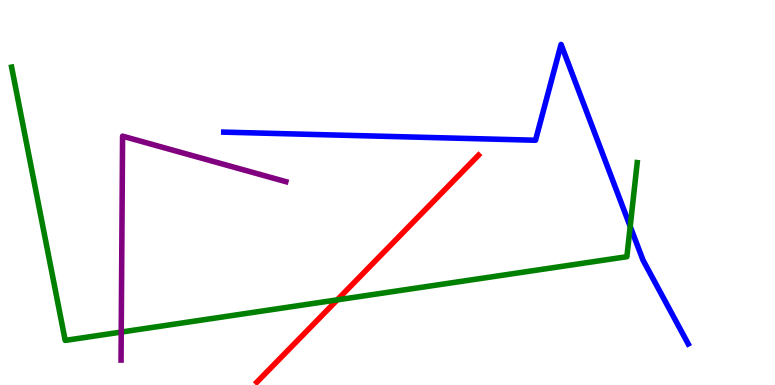[{'lines': ['blue', 'red'], 'intersections': []}, {'lines': ['green', 'red'], 'intersections': [{'x': 4.35, 'y': 2.21}]}, {'lines': ['purple', 'red'], 'intersections': []}, {'lines': ['blue', 'green'], 'intersections': [{'x': 8.13, 'y': 4.12}]}, {'lines': ['blue', 'purple'], 'intersections': []}, {'lines': ['green', 'purple'], 'intersections': [{'x': 1.56, 'y': 1.37}]}]